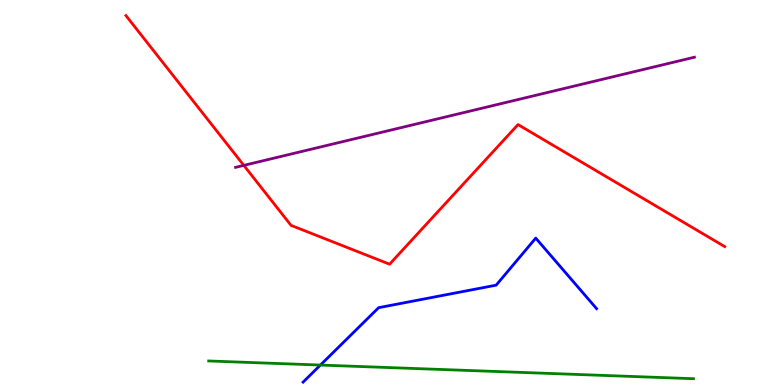[{'lines': ['blue', 'red'], 'intersections': []}, {'lines': ['green', 'red'], 'intersections': []}, {'lines': ['purple', 'red'], 'intersections': [{'x': 3.15, 'y': 5.7}]}, {'lines': ['blue', 'green'], 'intersections': [{'x': 4.13, 'y': 0.518}]}, {'lines': ['blue', 'purple'], 'intersections': []}, {'lines': ['green', 'purple'], 'intersections': []}]